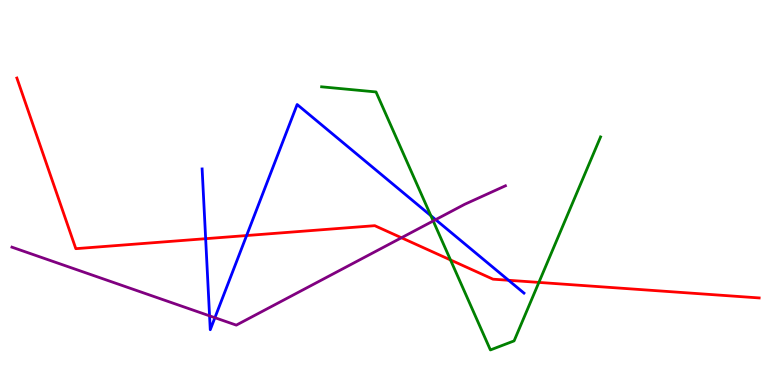[{'lines': ['blue', 'red'], 'intersections': [{'x': 2.65, 'y': 3.8}, {'x': 3.18, 'y': 3.88}, {'x': 6.56, 'y': 2.72}]}, {'lines': ['green', 'red'], 'intersections': [{'x': 5.81, 'y': 3.25}, {'x': 6.95, 'y': 2.66}]}, {'lines': ['purple', 'red'], 'intersections': [{'x': 5.18, 'y': 3.82}]}, {'lines': ['blue', 'green'], 'intersections': [{'x': 5.56, 'y': 4.4}]}, {'lines': ['blue', 'purple'], 'intersections': [{'x': 2.7, 'y': 1.8}, {'x': 2.77, 'y': 1.75}, {'x': 5.62, 'y': 4.29}]}, {'lines': ['green', 'purple'], 'intersections': [{'x': 5.59, 'y': 4.26}]}]